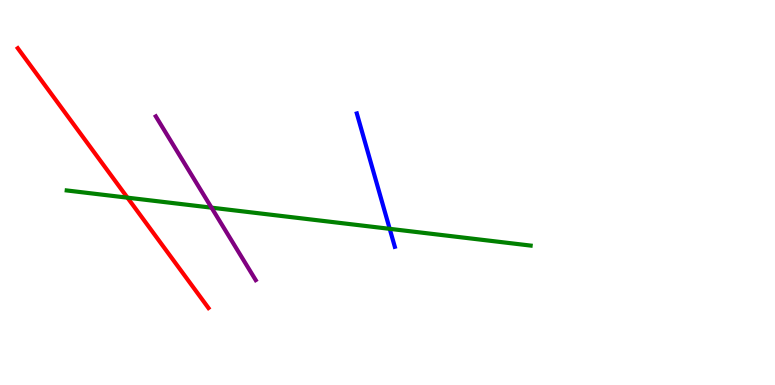[{'lines': ['blue', 'red'], 'intersections': []}, {'lines': ['green', 'red'], 'intersections': [{'x': 1.64, 'y': 4.87}]}, {'lines': ['purple', 'red'], 'intersections': []}, {'lines': ['blue', 'green'], 'intersections': [{'x': 5.03, 'y': 4.06}]}, {'lines': ['blue', 'purple'], 'intersections': []}, {'lines': ['green', 'purple'], 'intersections': [{'x': 2.73, 'y': 4.61}]}]